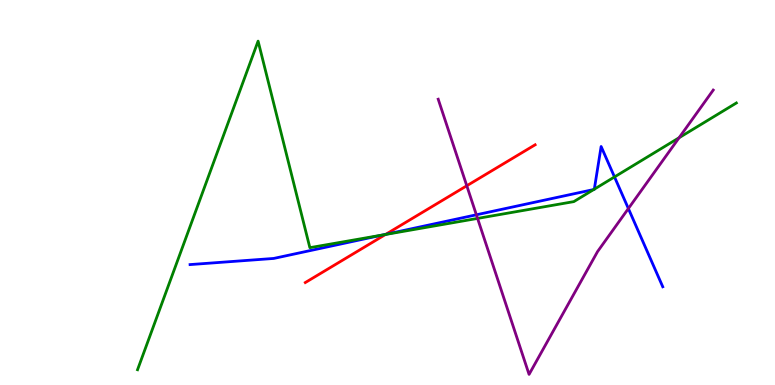[{'lines': ['blue', 'red'], 'intersections': [{'x': 4.98, 'y': 3.91}]}, {'lines': ['green', 'red'], 'intersections': [{'x': 4.97, 'y': 3.91}]}, {'lines': ['purple', 'red'], 'intersections': [{'x': 6.02, 'y': 5.18}]}, {'lines': ['blue', 'green'], 'intersections': [{'x': 4.94, 'y': 3.9}, {'x': 7.66, 'y': 5.08}, {'x': 7.67, 'y': 5.09}, {'x': 7.93, 'y': 5.4}]}, {'lines': ['blue', 'purple'], 'intersections': [{'x': 6.15, 'y': 4.42}, {'x': 8.11, 'y': 4.58}]}, {'lines': ['green', 'purple'], 'intersections': [{'x': 6.16, 'y': 4.33}, {'x': 8.76, 'y': 6.42}]}]